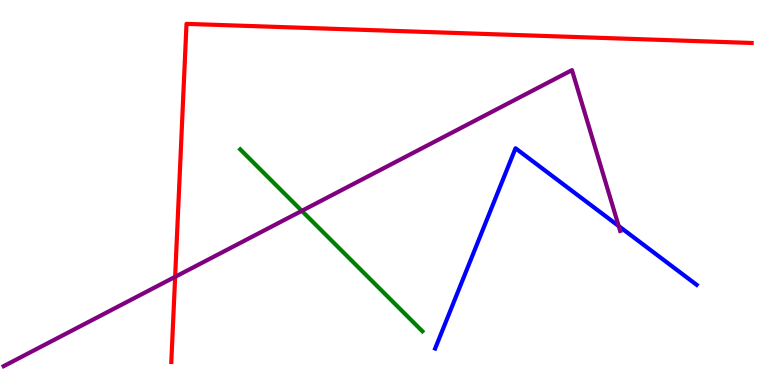[{'lines': ['blue', 'red'], 'intersections': []}, {'lines': ['green', 'red'], 'intersections': []}, {'lines': ['purple', 'red'], 'intersections': [{'x': 2.26, 'y': 2.81}]}, {'lines': ['blue', 'green'], 'intersections': []}, {'lines': ['blue', 'purple'], 'intersections': [{'x': 7.98, 'y': 4.13}]}, {'lines': ['green', 'purple'], 'intersections': [{'x': 3.89, 'y': 4.52}]}]